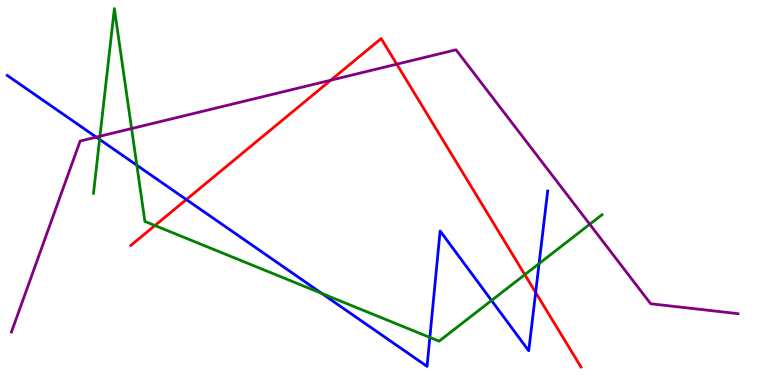[{'lines': ['blue', 'red'], 'intersections': [{'x': 2.4, 'y': 4.82}, {'x': 6.91, 'y': 2.4}]}, {'lines': ['green', 'red'], 'intersections': [{'x': 2.0, 'y': 4.14}, {'x': 6.77, 'y': 2.87}]}, {'lines': ['purple', 'red'], 'intersections': [{'x': 4.27, 'y': 7.92}, {'x': 5.12, 'y': 8.33}]}, {'lines': ['blue', 'green'], 'intersections': [{'x': 1.28, 'y': 6.38}, {'x': 1.77, 'y': 5.71}, {'x': 4.15, 'y': 2.38}, {'x': 5.55, 'y': 1.24}, {'x': 6.34, 'y': 2.2}, {'x': 6.96, 'y': 3.15}]}, {'lines': ['blue', 'purple'], 'intersections': [{'x': 1.24, 'y': 6.44}]}, {'lines': ['green', 'purple'], 'intersections': [{'x': 1.29, 'y': 6.46}, {'x': 1.7, 'y': 6.66}, {'x': 7.61, 'y': 4.17}]}]